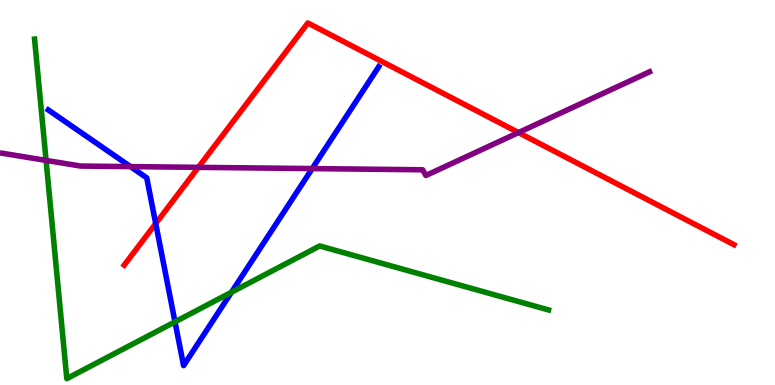[{'lines': ['blue', 'red'], 'intersections': [{'x': 2.01, 'y': 4.19}]}, {'lines': ['green', 'red'], 'intersections': []}, {'lines': ['purple', 'red'], 'intersections': [{'x': 2.56, 'y': 5.65}, {'x': 6.69, 'y': 6.56}]}, {'lines': ['blue', 'green'], 'intersections': [{'x': 2.26, 'y': 1.64}, {'x': 2.99, 'y': 2.41}]}, {'lines': ['blue', 'purple'], 'intersections': [{'x': 1.68, 'y': 5.67}, {'x': 4.03, 'y': 5.62}]}, {'lines': ['green', 'purple'], 'intersections': [{'x': 0.595, 'y': 5.83}]}]